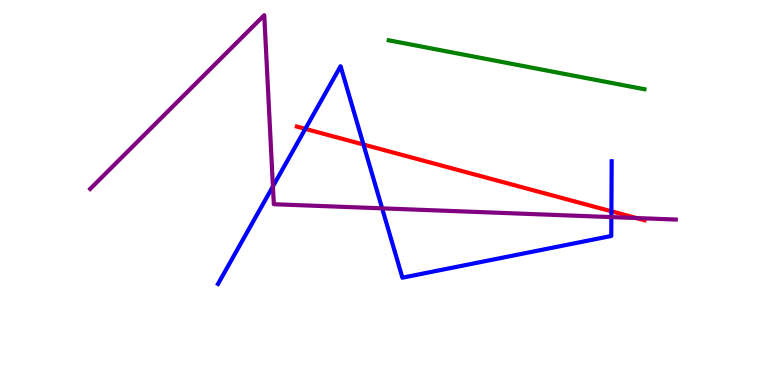[{'lines': ['blue', 'red'], 'intersections': [{'x': 3.94, 'y': 6.65}, {'x': 4.69, 'y': 6.25}, {'x': 7.89, 'y': 4.51}]}, {'lines': ['green', 'red'], 'intersections': []}, {'lines': ['purple', 'red'], 'intersections': [{'x': 8.21, 'y': 4.34}]}, {'lines': ['blue', 'green'], 'intersections': []}, {'lines': ['blue', 'purple'], 'intersections': [{'x': 3.52, 'y': 5.16}, {'x': 4.93, 'y': 4.59}, {'x': 7.89, 'y': 4.36}]}, {'lines': ['green', 'purple'], 'intersections': []}]